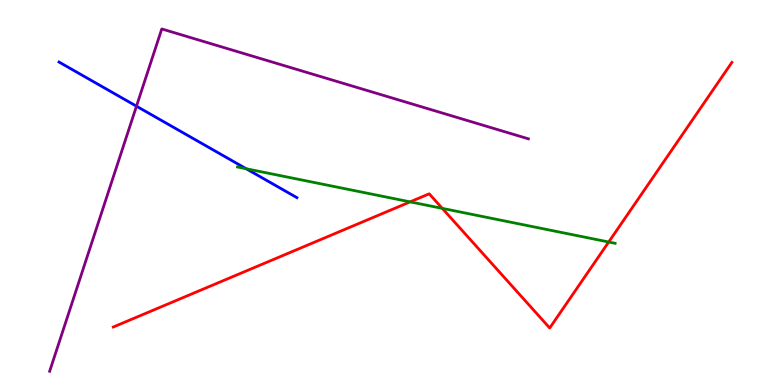[{'lines': ['blue', 'red'], 'intersections': []}, {'lines': ['green', 'red'], 'intersections': [{'x': 5.29, 'y': 4.76}, {'x': 5.71, 'y': 4.59}, {'x': 7.85, 'y': 3.71}]}, {'lines': ['purple', 'red'], 'intersections': []}, {'lines': ['blue', 'green'], 'intersections': [{'x': 3.18, 'y': 5.62}]}, {'lines': ['blue', 'purple'], 'intersections': [{'x': 1.76, 'y': 7.24}]}, {'lines': ['green', 'purple'], 'intersections': []}]